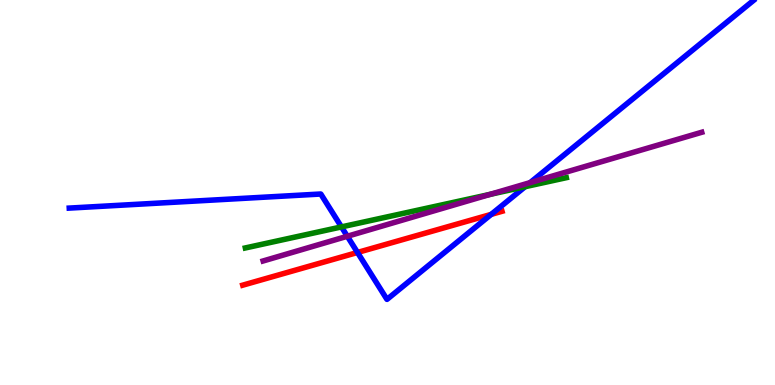[{'lines': ['blue', 'red'], 'intersections': [{'x': 4.61, 'y': 3.44}, {'x': 6.34, 'y': 4.43}]}, {'lines': ['green', 'red'], 'intersections': []}, {'lines': ['purple', 'red'], 'intersections': []}, {'lines': ['blue', 'green'], 'intersections': [{'x': 4.41, 'y': 4.11}, {'x': 6.78, 'y': 5.15}]}, {'lines': ['blue', 'purple'], 'intersections': [{'x': 4.48, 'y': 3.86}, {'x': 6.84, 'y': 5.26}]}, {'lines': ['green', 'purple'], 'intersections': [{'x': 6.32, 'y': 4.95}]}]